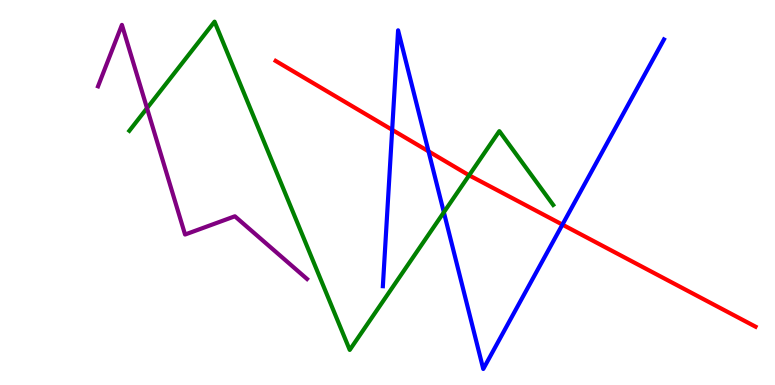[{'lines': ['blue', 'red'], 'intersections': [{'x': 5.06, 'y': 6.63}, {'x': 5.53, 'y': 6.07}, {'x': 7.26, 'y': 4.17}]}, {'lines': ['green', 'red'], 'intersections': [{'x': 6.05, 'y': 5.45}]}, {'lines': ['purple', 'red'], 'intersections': []}, {'lines': ['blue', 'green'], 'intersections': [{'x': 5.73, 'y': 4.49}]}, {'lines': ['blue', 'purple'], 'intersections': []}, {'lines': ['green', 'purple'], 'intersections': [{'x': 1.9, 'y': 7.19}]}]